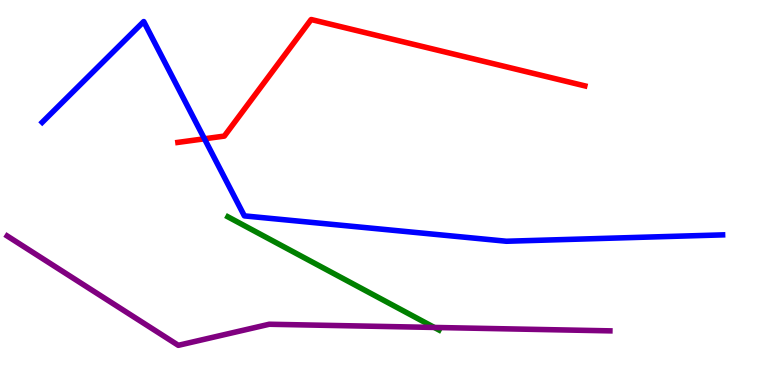[{'lines': ['blue', 'red'], 'intersections': [{'x': 2.64, 'y': 6.39}]}, {'lines': ['green', 'red'], 'intersections': []}, {'lines': ['purple', 'red'], 'intersections': []}, {'lines': ['blue', 'green'], 'intersections': []}, {'lines': ['blue', 'purple'], 'intersections': []}, {'lines': ['green', 'purple'], 'intersections': [{'x': 5.6, 'y': 1.49}]}]